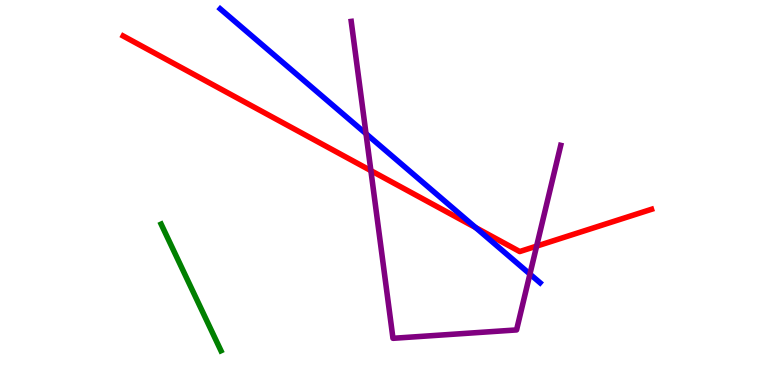[{'lines': ['blue', 'red'], 'intersections': [{'x': 6.14, 'y': 4.09}]}, {'lines': ['green', 'red'], 'intersections': []}, {'lines': ['purple', 'red'], 'intersections': [{'x': 4.79, 'y': 5.57}, {'x': 6.92, 'y': 3.61}]}, {'lines': ['blue', 'green'], 'intersections': []}, {'lines': ['blue', 'purple'], 'intersections': [{'x': 4.72, 'y': 6.53}, {'x': 6.84, 'y': 2.88}]}, {'lines': ['green', 'purple'], 'intersections': []}]